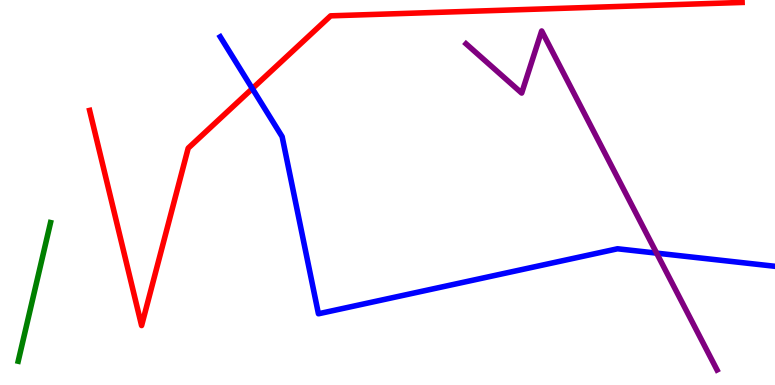[{'lines': ['blue', 'red'], 'intersections': [{'x': 3.26, 'y': 7.7}]}, {'lines': ['green', 'red'], 'intersections': []}, {'lines': ['purple', 'red'], 'intersections': []}, {'lines': ['blue', 'green'], 'intersections': []}, {'lines': ['blue', 'purple'], 'intersections': [{'x': 8.47, 'y': 3.43}]}, {'lines': ['green', 'purple'], 'intersections': []}]